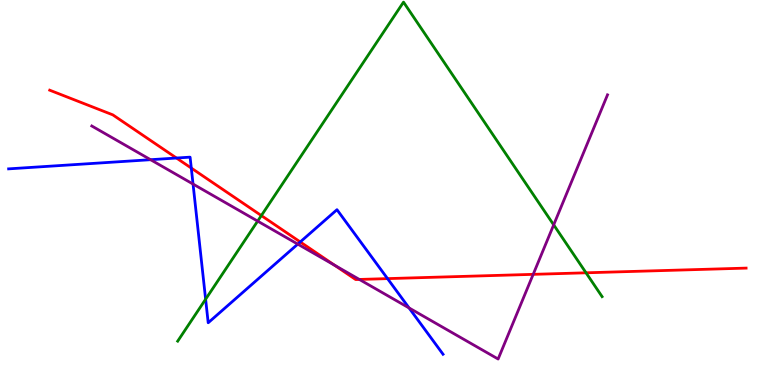[{'lines': ['blue', 'red'], 'intersections': [{'x': 2.28, 'y': 5.9}, {'x': 2.47, 'y': 5.63}, {'x': 3.87, 'y': 3.72}, {'x': 5.0, 'y': 2.76}]}, {'lines': ['green', 'red'], 'intersections': [{'x': 3.37, 'y': 4.4}, {'x': 7.56, 'y': 2.91}]}, {'lines': ['purple', 'red'], 'intersections': [{'x': 4.32, 'y': 3.11}, {'x': 4.64, 'y': 2.74}, {'x': 6.88, 'y': 2.87}]}, {'lines': ['blue', 'green'], 'intersections': [{'x': 2.65, 'y': 2.23}]}, {'lines': ['blue', 'purple'], 'intersections': [{'x': 1.94, 'y': 5.85}, {'x': 2.49, 'y': 5.22}, {'x': 3.84, 'y': 3.66}, {'x': 5.28, 'y': 2.0}]}, {'lines': ['green', 'purple'], 'intersections': [{'x': 3.32, 'y': 4.26}, {'x': 7.14, 'y': 4.16}]}]